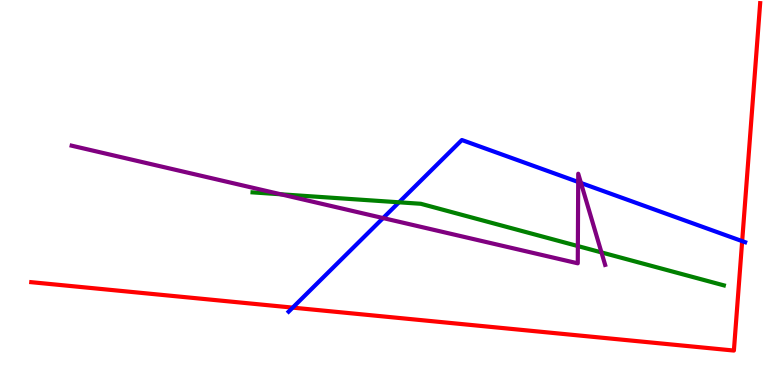[{'lines': ['blue', 'red'], 'intersections': [{'x': 3.78, 'y': 2.01}, {'x': 9.58, 'y': 3.74}]}, {'lines': ['green', 'red'], 'intersections': []}, {'lines': ['purple', 'red'], 'intersections': []}, {'lines': ['blue', 'green'], 'intersections': [{'x': 5.15, 'y': 4.75}]}, {'lines': ['blue', 'purple'], 'intersections': [{'x': 4.94, 'y': 4.34}, {'x': 7.46, 'y': 5.27}, {'x': 7.5, 'y': 5.25}]}, {'lines': ['green', 'purple'], 'intersections': [{'x': 3.62, 'y': 4.95}, {'x': 7.46, 'y': 3.61}, {'x': 7.76, 'y': 3.44}]}]